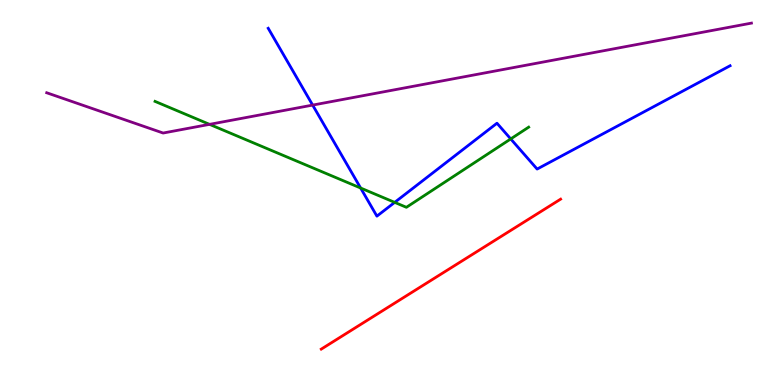[{'lines': ['blue', 'red'], 'intersections': []}, {'lines': ['green', 'red'], 'intersections': []}, {'lines': ['purple', 'red'], 'intersections': []}, {'lines': ['blue', 'green'], 'intersections': [{'x': 4.65, 'y': 5.12}, {'x': 5.09, 'y': 4.74}, {'x': 6.59, 'y': 6.39}]}, {'lines': ['blue', 'purple'], 'intersections': [{'x': 4.03, 'y': 7.27}]}, {'lines': ['green', 'purple'], 'intersections': [{'x': 2.7, 'y': 6.77}]}]